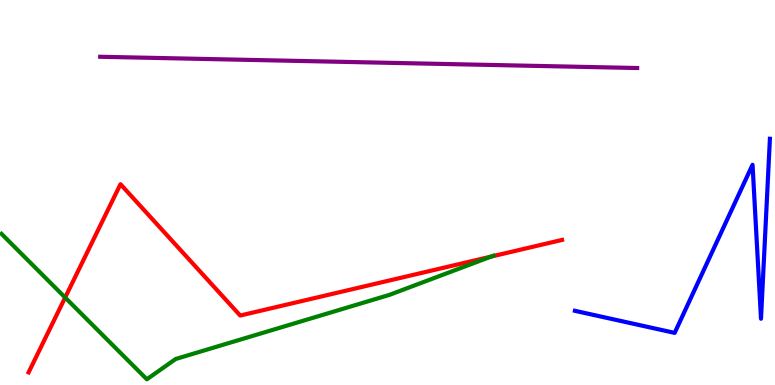[{'lines': ['blue', 'red'], 'intersections': []}, {'lines': ['green', 'red'], 'intersections': [{'x': 0.841, 'y': 2.27}, {'x': 6.34, 'y': 3.34}]}, {'lines': ['purple', 'red'], 'intersections': []}, {'lines': ['blue', 'green'], 'intersections': []}, {'lines': ['blue', 'purple'], 'intersections': []}, {'lines': ['green', 'purple'], 'intersections': []}]